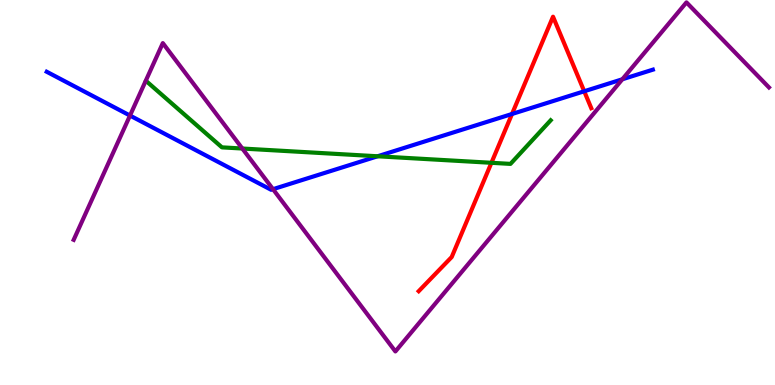[{'lines': ['blue', 'red'], 'intersections': [{'x': 6.61, 'y': 7.04}, {'x': 7.54, 'y': 7.63}]}, {'lines': ['green', 'red'], 'intersections': [{'x': 6.34, 'y': 5.77}]}, {'lines': ['purple', 'red'], 'intersections': []}, {'lines': ['blue', 'green'], 'intersections': [{'x': 4.87, 'y': 5.94}]}, {'lines': ['blue', 'purple'], 'intersections': [{'x': 1.68, 'y': 7.0}, {'x': 3.52, 'y': 5.09}, {'x': 8.03, 'y': 7.94}]}, {'lines': ['green', 'purple'], 'intersections': [{'x': 3.13, 'y': 6.14}]}]